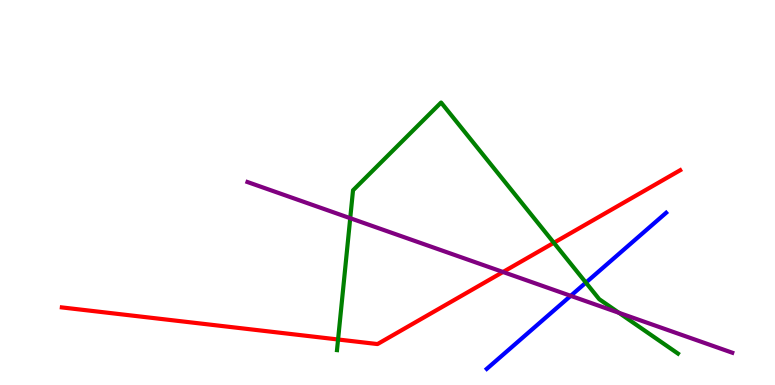[{'lines': ['blue', 'red'], 'intersections': []}, {'lines': ['green', 'red'], 'intersections': [{'x': 4.36, 'y': 1.18}, {'x': 7.15, 'y': 3.69}]}, {'lines': ['purple', 'red'], 'intersections': [{'x': 6.49, 'y': 2.94}]}, {'lines': ['blue', 'green'], 'intersections': [{'x': 7.56, 'y': 2.66}]}, {'lines': ['blue', 'purple'], 'intersections': [{'x': 7.36, 'y': 2.32}]}, {'lines': ['green', 'purple'], 'intersections': [{'x': 4.52, 'y': 4.33}, {'x': 7.99, 'y': 1.88}]}]